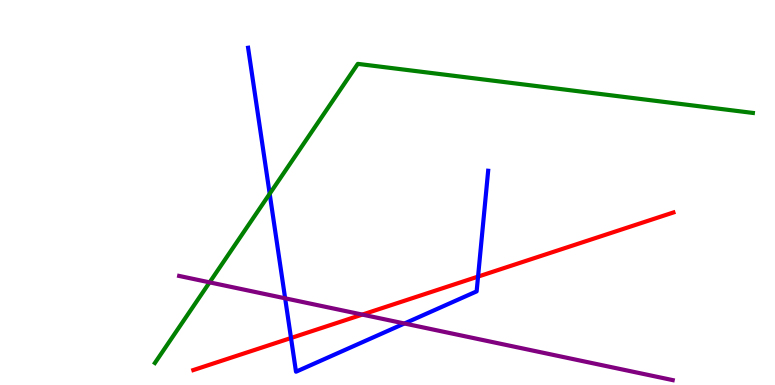[{'lines': ['blue', 'red'], 'intersections': [{'x': 3.75, 'y': 1.22}, {'x': 6.17, 'y': 2.82}]}, {'lines': ['green', 'red'], 'intersections': []}, {'lines': ['purple', 'red'], 'intersections': [{'x': 4.67, 'y': 1.83}]}, {'lines': ['blue', 'green'], 'intersections': [{'x': 3.48, 'y': 4.97}]}, {'lines': ['blue', 'purple'], 'intersections': [{'x': 3.68, 'y': 2.25}, {'x': 5.22, 'y': 1.6}]}, {'lines': ['green', 'purple'], 'intersections': [{'x': 2.7, 'y': 2.67}]}]